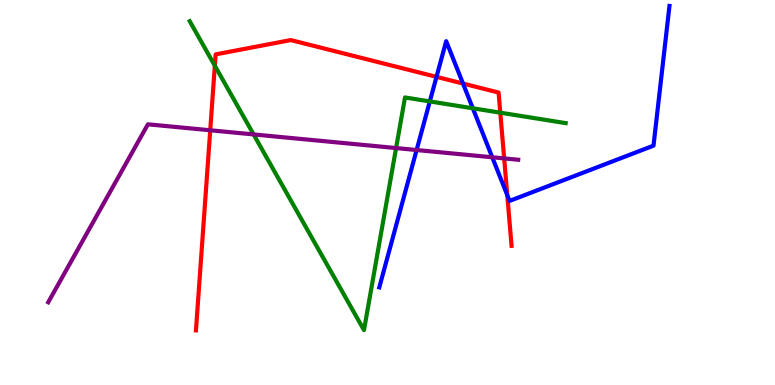[{'lines': ['blue', 'red'], 'intersections': [{'x': 5.63, 'y': 8.0}, {'x': 5.97, 'y': 7.83}, {'x': 6.55, 'y': 4.93}]}, {'lines': ['green', 'red'], 'intersections': [{'x': 2.77, 'y': 8.29}, {'x': 6.46, 'y': 7.07}]}, {'lines': ['purple', 'red'], 'intersections': [{'x': 2.71, 'y': 6.62}, {'x': 6.51, 'y': 5.89}]}, {'lines': ['blue', 'green'], 'intersections': [{'x': 5.55, 'y': 7.37}, {'x': 6.1, 'y': 7.19}]}, {'lines': ['blue', 'purple'], 'intersections': [{'x': 5.38, 'y': 6.1}, {'x': 6.35, 'y': 5.92}]}, {'lines': ['green', 'purple'], 'intersections': [{'x': 3.27, 'y': 6.51}, {'x': 5.11, 'y': 6.15}]}]